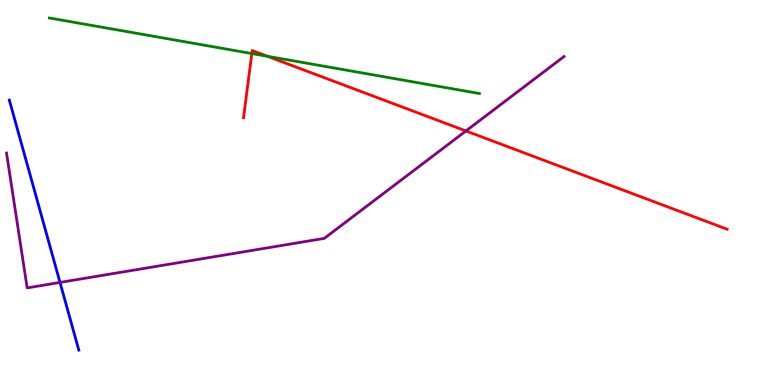[{'lines': ['blue', 'red'], 'intersections': []}, {'lines': ['green', 'red'], 'intersections': [{'x': 3.25, 'y': 8.61}, {'x': 3.45, 'y': 8.54}]}, {'lines': ['purple', 'red'], 'intersections': [{'x': 6.01, 'y': 6.6}]}, {'lines': ['blue', 'green'], 'intersections': []}, {'lines': ['blue', 'purple'], 'intersections': [{'x': 0.774, 'y': 2.66}]}, {'lines': ['green', 'purple'], 'intersections': []}]